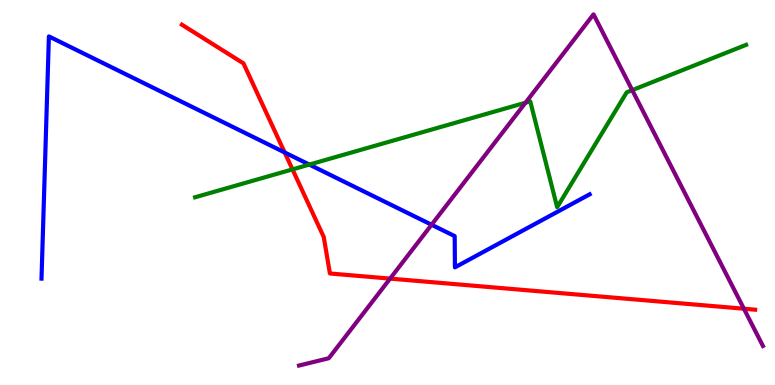[{'lines': ['blue', 'red'], 'intersections': [{'x': 3.67, 'y': 6.04}]}, {'lines': ['green', 'red'], 'intersections': [{'x': 3.77, 'y': 5.6}]}, {'lines': ['purple', 'red'], 'intersections': [{'x': 5.03, 'y': 2.76}, {'x': 9.6, 'y': 1.98}]}, {'lines': ['blue', 'green'], 'intersections': [{'x': 3.99, 'y': 5.73}]}, {'lines': ['blue', 'purple'], 'intersections': [{'x': 5.57, 'y': 4.16}]}, {'lines': ['green', 'purple'], 'intersections': [{'x': 6.78, 'y': 7.33}, {'x': 8.16, 'y': 7.66}]}]